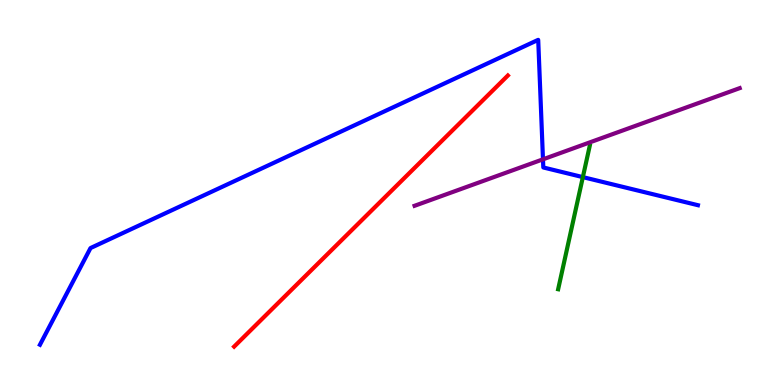[{'lines': ['blue', 'red'], 'intersections': []}, {'lines': ['green', 'red'], 'intersections': []}, {'lines': ['purple', 'red'], 'intersections': []}, {'lines': ['blue', 'green'], 'intersections': [{'x': 7.52, 'y': 5.4}]}, {'lines': ['blue', 'purple'], 'intersections': [{'x': 7.01, 'y': 5.86}]}, {'lines': ['green', 'purple'], 'intersections': []}]